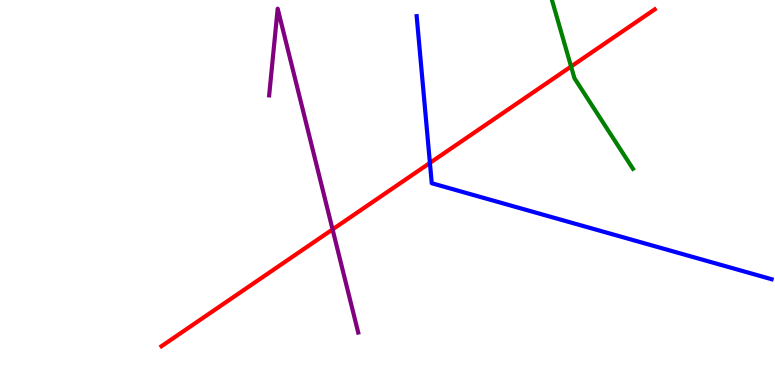[{'lines': ['blue', 'red'], 'intersections': [{'x': 5.55, 'y': 5.77}]}, {'lines': ['green', 'red'], 'intersections': [{'x': 7.37, 'y': 8.27}]}, {'lines': ['purple', 'red'], 'intersections': [{'x': 4.29, 'y': 4.04}]}, {'lines': ['blue', 'green'], 'intersections': []}, {'lines': ['blue', 'purple'], 'intersections': []}, {'lines': ['green', 'purple'], 'intersections': []}]